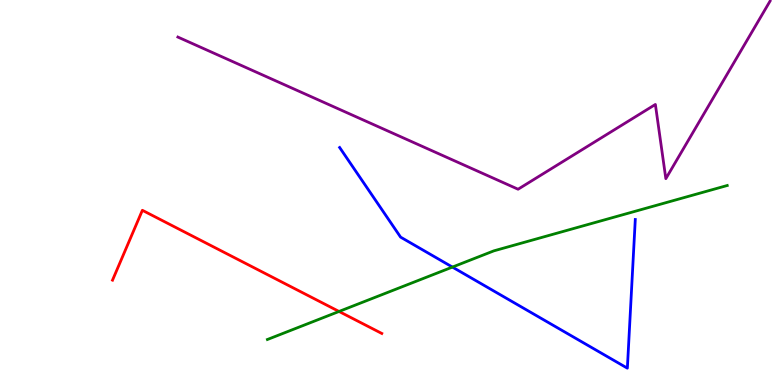[{'lines': ['blue', 'red'], 'intersections': []}, {'lines': ['green', 'red'], 'intersections': [{'x': 4.37, 'y': 1.91}]}, {'lines': ['purple', 'red'], 'intersections': []}, {'lines': ['blue', 'green'], 'intersections': [{'x': 5.84, 'y': 3.06}]}, {'lines': ['blue', 'purple'], 'intersections': []}, {'lines': ['green', 'purple'], 'intersections': []}]